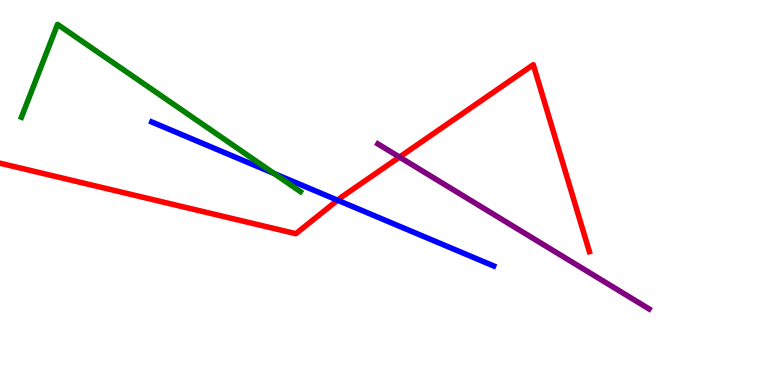[{'lines': ['blue', 'red'], 'intersections': [{'x': 4.36, 'y': 4.8}]}, {'lines': ['green', 'red'], 'intersections': []}, {'lines': ['purple', 'red'], 'intersections': [{'x': 5.15, 'y': 5.92}]}, {'lines': ['blue', 'green'], 'intersections': [{'x': 3.54, 'y': 5.49}]}, {'lines': ['blue', 'purple'], 'intersections': []}, {'lines': ['green', 'purple'], 'intersections': []}]